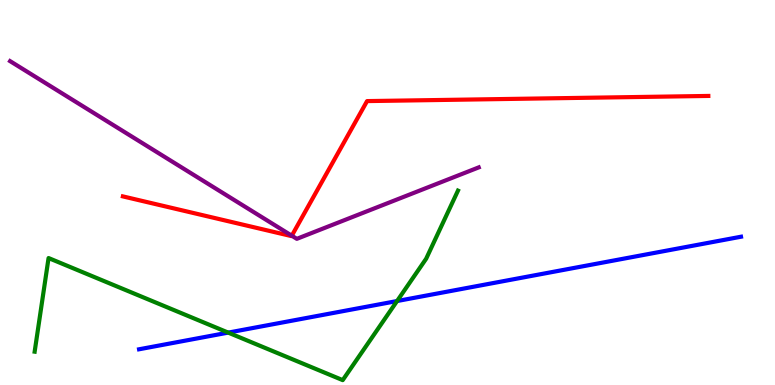[{'lines': ['blue', 'red'], 'intersections': []}, {'lines': ['green', 'red'], 'intersections': []}, {'lines': ['purple', 'red'], 'intersections': [{'x': 3.76, 'y': 3.88}]}, {'lines': ['blue', 'green'], 'intersections': [{'x': 2.94, 'y': 1.36}, {'x': 5.12, 'y': 2.18}]}, {'lines': ['blue', 'purple'], 'intersections': []}, {'lines': ['green', 'purple'], 'intersections': []}]